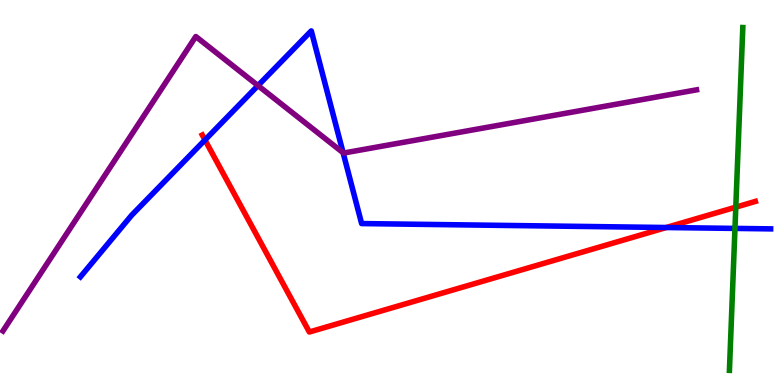[{'lines': ['blue', 'red'], 'intersections': [{'x': 2.64, 'y': 6.36}, {'x': 8.6, 'y': 4.09}]}, {'lines': ['green', 'red'], 'intersections': [{'x': 9.49, 'y': 4.62}]}, {'lines': ['purple', 'red'], 'intersections': []}, {'lines': ['blue', 'green'], 'intersections': [{'x': 9.48, 'y': 4.07}]}, {'lines': ['blue', 'purple'], 'intersections': [{'x': 3.33, 'y': 7.78}, {'x': 4.43, 'y': 6.03}]}, {'lines': ['green', 'purple'], 'intersections': []}]